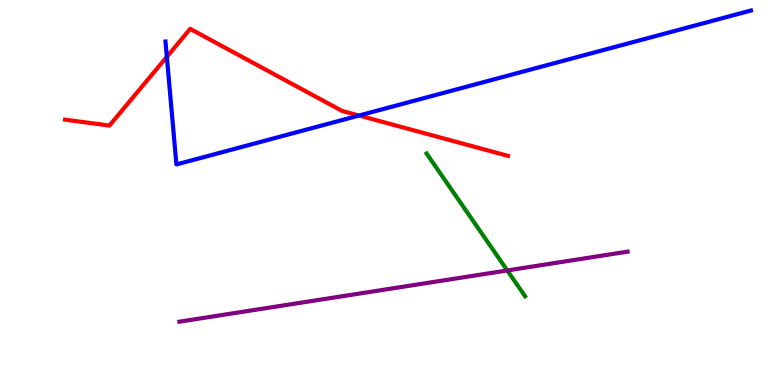[{'lines': ['blue', 'red'], 'intersections': [{'x': 2.15, 'y': 8.52}, {'x': 4.63, 'y': 7.0}]}, {'lines': ['green', 'red'], 'intersections': []}, {'lines': ['purple', 'red'], 'intersections': []}, {'lines': ['blue', 'green'], 'intersections': []}, {'lines': ['blue', 'purple'], 'intersections': []}, {'lines': ['green', 'purple'], 'intersections': [{'x': 6.55, 'y': 2.98}]}]